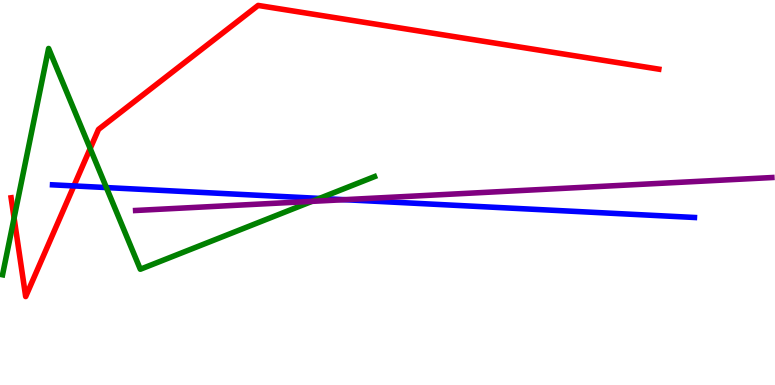[{'lines': ['blue', 'red'], 'intersections': [{'x': 0.953, 'y': 5.17}]}, {'lines': ['green', 'red'], 'intersections': [{'x': 0.182, 'y': 4.34}, {'x': 1.16, 'y': 6.14}]}, {'lines': ['purple', 'red'], 'intersections': []}, {'lines': ['blue', 'green'], 'intersections': [{'x': 1.37, 'y': 5.13}, {'x': 4.12, 'y': 4.85}]}, {'lines': ['blue', 'purple'], 'intersections': [{'x': 4.44, 'y': 4.81}]}, {'lines': ['green', 'purple'], 'intersections': [{'x': 4.03, 'y': 4.77}]}]